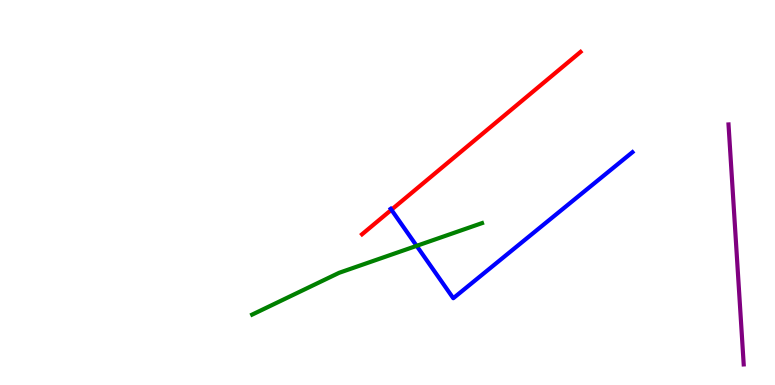[{'lines': ['blue', 'red'], 'intersections': [{'x': 5.05, 'y': 4.55}]}, {'lines': ['green', 'red'], 'intersections': []}, {'lines': ['purple', 'red'], 'intersections': []}, {'lines': ['blue', 'green'], 'intersections': [{'x': 5.38, 'y': 3.61}]}, {'lines': ['blue', 'purple'], 'intersections': []}, {'lines': ['green', 'purple'], 'intersections': []}]